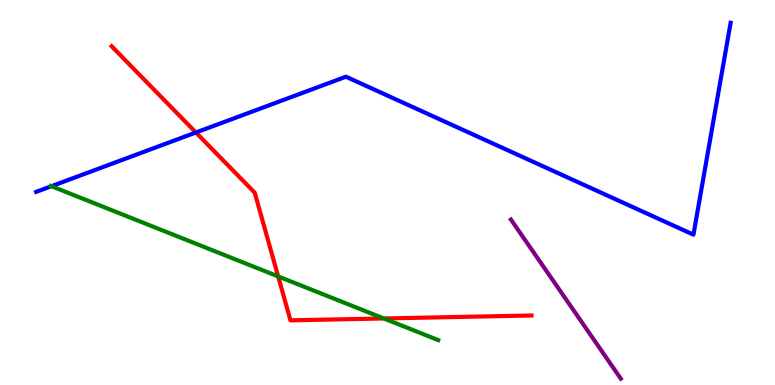[{'lines': ['blue', 'red'], 'intersections': [{'x': 2.53, 'y': 6.56}]}, {'lines': ['green', 'red'], 'intersections': [{'x': 3.59, 'y': 2.82}, {'x': 4.95, 'y': 1.73}]}, {'lines': ['purple', 'red'], 'intersections': []}, {'lines': ['blue', 'green'], 'intersections': [{'x': 0.664, 'y': 5.16}]}, {'lines': ['blue', 'purple'], 'intersections': []}, {'lines': ['green', 'purple'], 'intersections': []}]